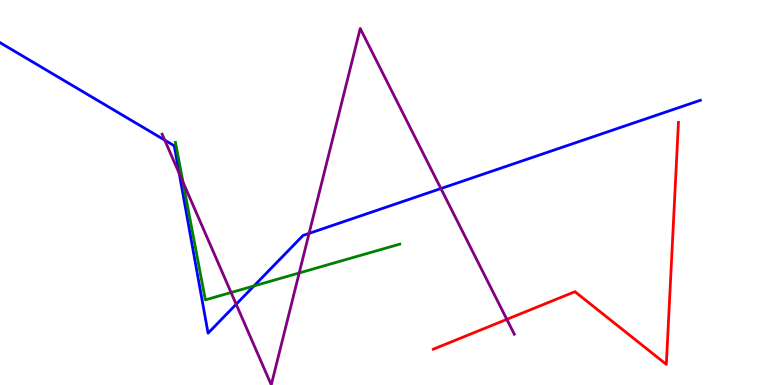[{'lines': ['blue', 'red'], 'intersections': []}, {'lines': ['green', 'red'], 'intersections': []}, {'lines': ['purple', 'red'], 'intersections': [{'x': 6.54, 'y': 1.71}]}, {'lines': ['blue', 'green'], 'intersections': [{'x': 3.28, 'y': 2.57}]}, {'lines': ['blue', 'purple'], 'intersections': [{'x': 2.13, 'y': 6.36}, {'x': 2.31, 'y': 5.49}, {'x': 3.05, 'y': 2.1}, {'x': 3.99, 'y': 3.94}, {'x': 5.69, 'y': 5.1}]}, {'lines': ['green', 'purple'], 'intersections': [{'x': 2.36, 'y': 5.27}, {'x': 2.98, 'y': 2.4}, {'x': 3.86, 'y': 2.91}]}]